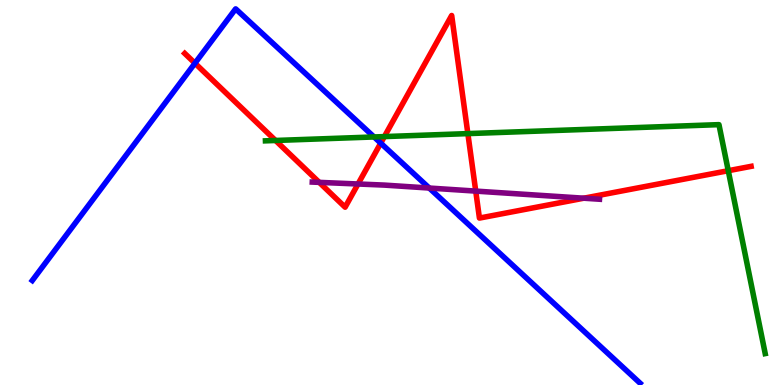[{'lines': ['blue', 'red'], 'intersections': [{'x': 2.52, 'y': 8.36}, {'x': 4.91, 'y': 6.28}]}, {'lines': ['green', 'red'], 'intersections': [{'x': 3.56, 'y': 6.35}, {'x': 4.96, 'y': 6.45}, {'x': 6.04, 'y': 6.53}, {'x': 9.4, 'y': 5.57}]}, {'lines': ['purple', 'red'], 'intersections': [{'x': 4.12, 'y': 5.26}, {'x': 4.62, 'y': 5.22}, {'x': 6.14, 'y': 5.04}, {'x': 7.53, 'y': 4.85}]}, {'lines': ['blue', 'green'], 'intersections': [{'x': 4.83, 'y': 6.44}]}, {'lines': ['blue', 'purple'], 'intersections': [{'x': 5.54, 'y': 5.12}]}, {'lines': ['green', 'purple'], 'intersections': []}]